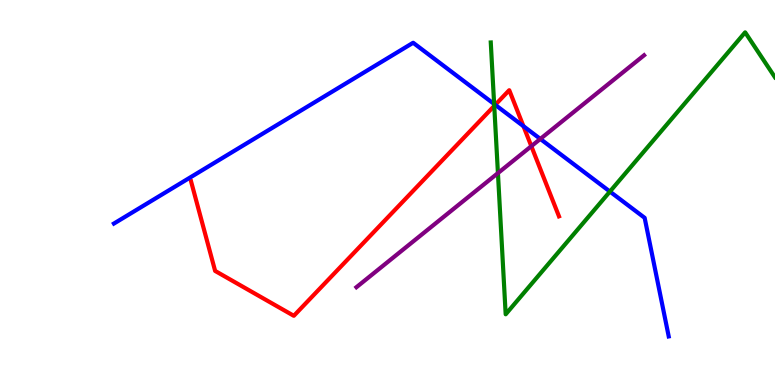[{'lines': ['blue', 'red'], 'intersections': [{'x': 6.39, 'y': 7.28}, {'x': 6.75, 'y': 6.72}]}, {'lines': ['green', 'red'], 'intersections': [{'x': 6.38, 'y': 7.25}]}, {'lines': ['purple', 'red'], 'intersections': [{'x': 6.86, 'y': 6.2}]}, {'lines': ['blue', 'green'], 'intersections': [{'x': 6.38, 'y': 7.3}, {'x': 7.87, 'y': 5.02}]}, {'lines': ['blue', 'purple'], 'intersections': [{'x': 6.97, 'y': 6.39}]}, {'lines': ['green', 'purple'], 'intersections': [{'x': 6.42, 'y': 5.5}]}]